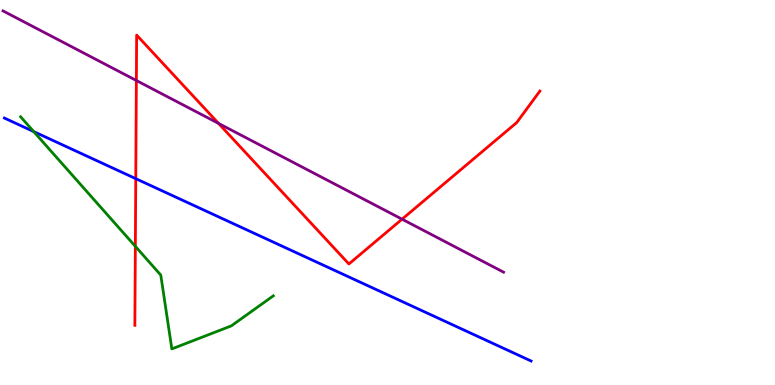[{'lines': ['blue', 'red'], 'intersections': [{'x': 1.75, 'y': 5.36}]}, {'lines': ['green', 'red'], 'intersections': [{'x': 1.75, 'y': 3.6}]}, {'lines': ['purple', 'red'], 'intersections': [{'x': 1.76, 'y': 7.91}, {'x': 2.82, 'y': 6.8}, {'x': 5.19, 'y': 4.31}]}, {'lines': ['blue', 'green'], 'intersections': [{'x': 0.435, 'y': 6.58}]}, {'lines': ['blue', 'purple'], 'intersections': []}, {'lines': ['green', 'purple'], 'intersections': []}]